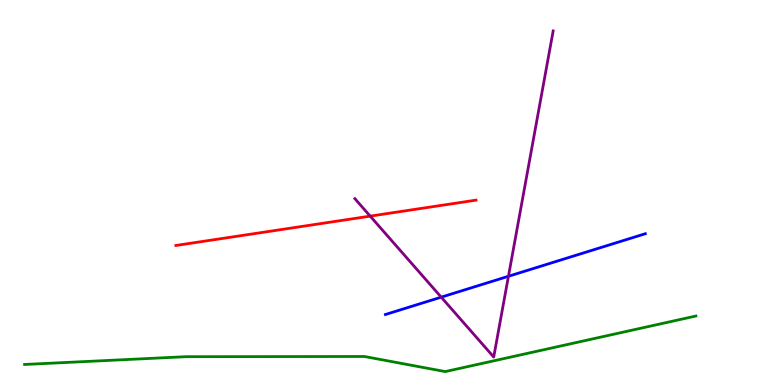[{'lines': ['blue', 'red'], 'intersections': []}, {'lines': ['green', 'red'], 'intersections': []}, {'lines': ['purple', 'red'], 'intersections': [{'x': 4.78, 'y': 4.39}]}, {'lines': ['blue', 'green'], 'intersections': []}, {'lines': ['blue', 'purple'], 'intersections': [{'x': 5.69, 'y': 2.28}, {'x': 6.56, 'y': 2.82}]}, {'lines': ['green', 'purple'], 'intersections': []}]